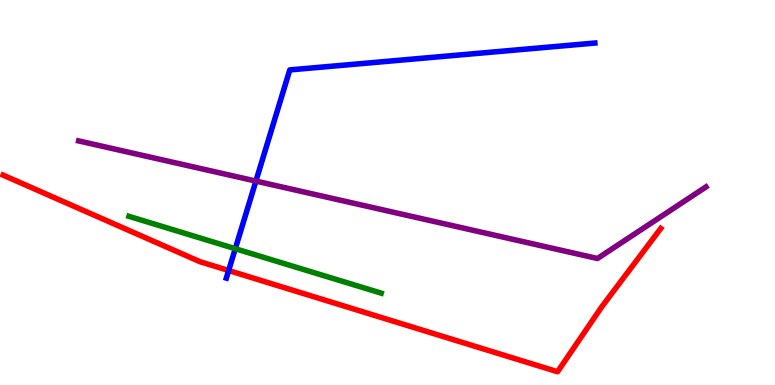[{'lines': ['blue', 'red'], 'intersections': [{'x': 2.95, 'y': 2.97}]}, {'lines': ['green', 'red'], 'intersections': []}, {'lines': ['purple', 'red'], 'intersections': []}, {'lines': ['blue', 'green'], 'intersections': [{'x': 3.04, 'y': 3.54}]}, {'lines': ['blue', 'purple'], 'intersections': [{'x': 3.3, 'y': 5.3}]}, {'lines': ['green', 'purple'], 'intersections': []}]